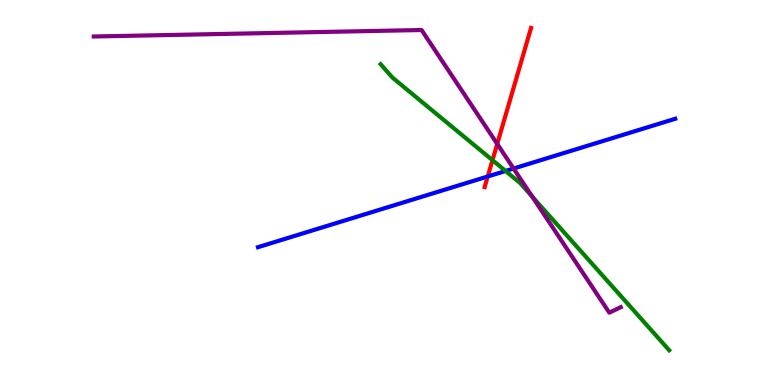[{'lines': ['blue', 'red'], 'intersections': [{'x': 6.29, 'y': 5.42}]}, {'lines': ['green', 'red'], 'intersections': [{'x': 6.35, 'y': 5.84}]}, {'lines': ['purple', 'red'], 'intersections': [{'x': 6.42, 'y': 6.26}]}, {'lines': ['blue', 'green'], 'intersections': [{'x': 6.52, 'y': 5.56}]}, {'lines': ['blue', 'purple'], 'intersections': [{'x': 6.63, 'y': 5.62}]}, {'lines': ['green', 'purple'], 'intersections': [{'x': 6.87, 'y': 4.89}]}]